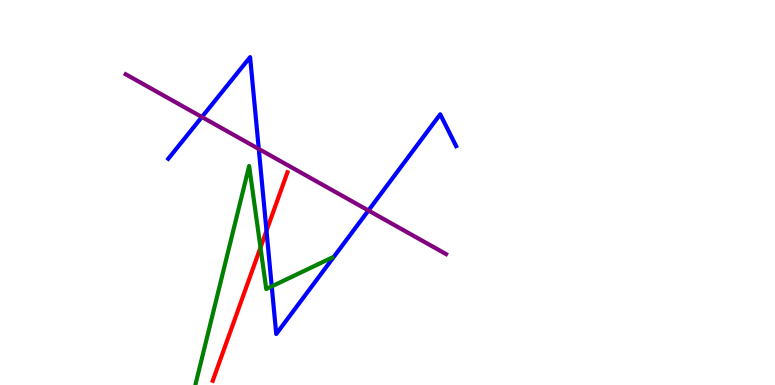[{'lines': ['blue', 'red'], 'intersections': [{'x': 3.44, 'y': 4.01}]}, {'lines': ['green', 'red'], 'intersections': [{'x': 3.36, 'y': 3.57}]}, {'lines': ['purple', 'red'], 'intersections': []}, {'lines': ['blue', 'green'], 'intersections': [{'x': 3.51, 'y': 2.56}]}, {'lines': ['blue', 'purple'], 'intersections': [{'x': 2.6, 'y': 6.96}, {'x': 3.34, 'y': 6.13}, {'x': 4.75, 'y': 4.53}]}, {'lines': ['green', 'purple'], 'intersections': []}]